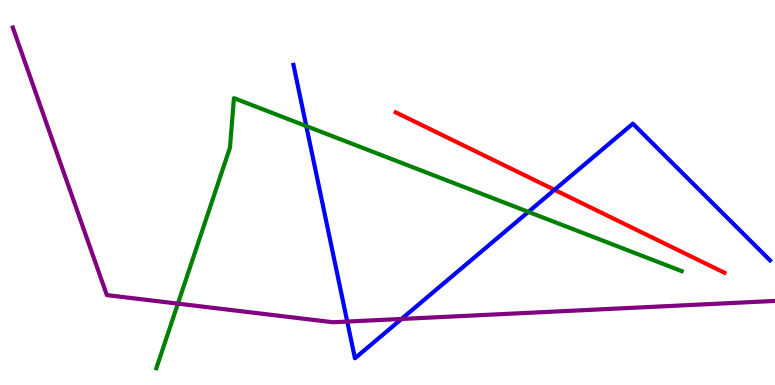[{'lines': ['blue', 'red'], 'intersections': [{'x': 7.15, 'y': 5.07}]}, {'lines': ['green', 'red'], 'intersections': []}, {'lines': ['purple', 'red'], 'intersections': []}, {'lines': ['blue', 'green'], 'intersections': [{'x': 3.95, 'y': 6.73}, {'x': 6.82, 'y': 4.5}]}, {'lines': ['blue', 'purple'], 'intersections': [{'x': 4.48, 'y': 1.65}, {'x': 5.18, 'y': 1.72}]}, {'lines': ['green', 'purple'], 'intersections': [{'x': 2.3, 'y': 2.11}]}]